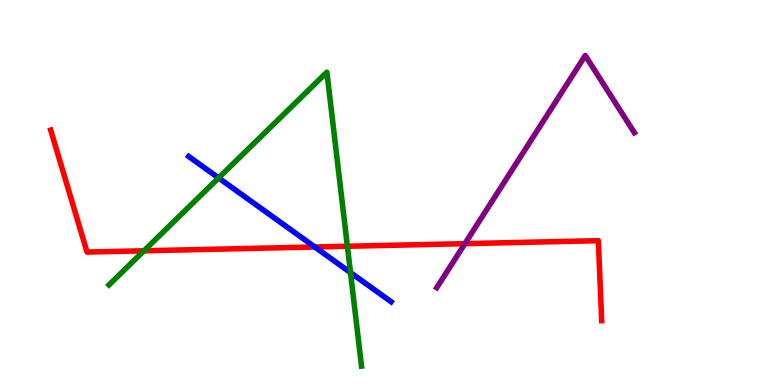[{'lines': ['blue', 'red'], 'intersections': [{'x': 4.06, 'y': 3.58}]}, {'lines': ['green', 'red'], 'intersections': [{'x': 1.86, 'y': 3.49}, {'x': 4.48, 'y': 3.6}]}, {'lines': ['purple', 'red'], 'intersections': [{'x': 6.0, 'y': 3.67}]}, {'lines': ['blue', 'green'], 'intersections': [{'x': 2.82, 'y': 5.38}, {'x': 4.52, 'y': 2.92}]}, {'lines': ['blue', 'purple'], 'intersections': []}, {'lines': ['green', 'purple'], 'intersections': []}]